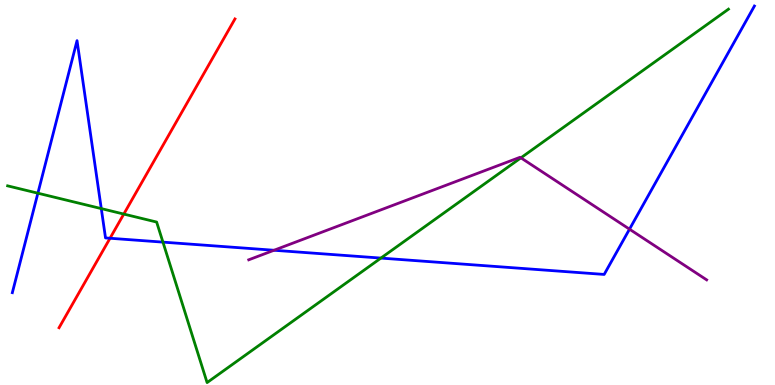[{'lines': ['blue', 'red'], 'intersections': [{'x': 1.42, 'y': 3.81}]}, {'lines': ['green', 'red'], 'intersections': [{'x': 1.6, 'y': 4.44}]}, {'lines': ['purple', 'red'], 'intersections': []}, {'lines': ['blue', 'green'], 'intersections': [{'x': 0.489, 'y': 4.98}, {'x': 1.31, 'y': 4.58}, {'x': 2.1, 'y': 3.71}, {'x': 4.92, 'y': 3.3}]}, {'lines': ['blue', 'purple'], 'intersections': [{'x': 3.54, 'y': 3.5}, {'x': 8.12, 'y': 4.05}]}, {'lines': ['green', 'purple'], 'intersections': [{'x': 6.72, 'y': 5.9}]}]